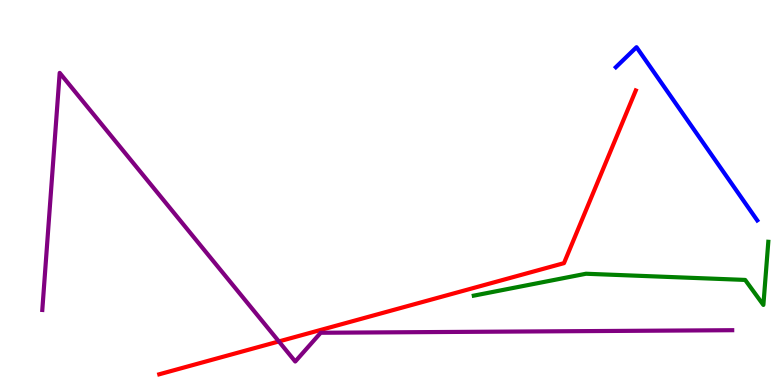[{'lines': ['blue', 'red'], 'intersections': []}, {'lines': ['green', 'red'], 'intersections': []}, {'lines': ['purple', 'red'], 'intersections': [{'x': 3.6, 'y': 1.13}]}, {'lines': ['blue', 'green'], 'intersections': []}, {'lines': ['blue', 'purple'], 'intersections': []}, {'lines': ['green', 'purple'], 'intersections': []}]